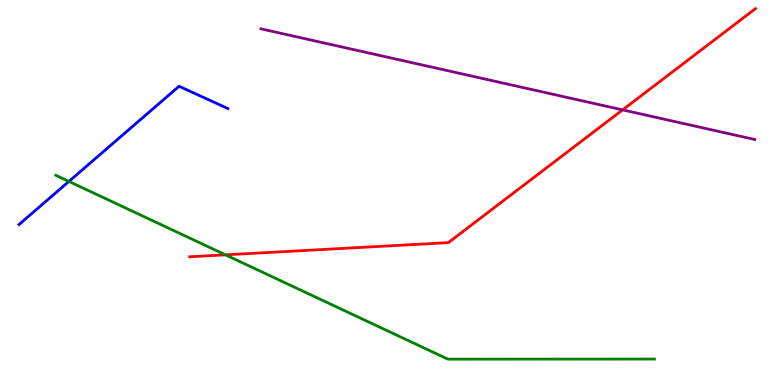[{'lines': ['blue', 'red'], 'intersections': []}, {'lines': ['green', 'red'], 'intersections': [{'x': 2.91, 'y': 3.38}]}, {'lines': ['purple', 'red'], 'intersections': [{'x': 8.03, 'y': 7.15}]}, {'lines': ['blue', 'green'], 'intersections': [{'x': 0.889, 'y': 5.29}]}, {'lines': ['blue', 'purple'], 'intersections': []}, {'lines': ['green', 'purple'], 'intersections': []}]